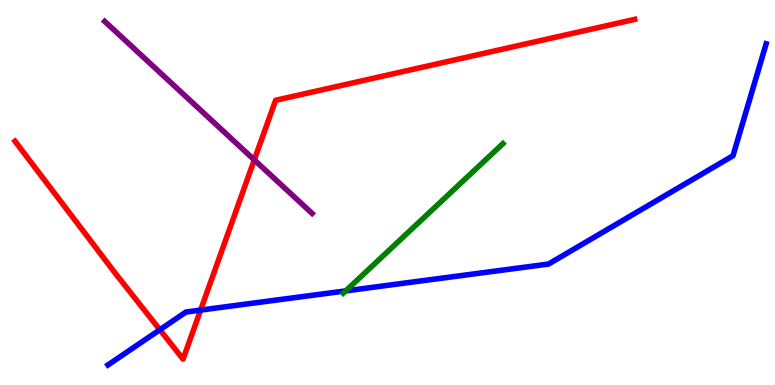[{'lines': ['blue', 'red'], 'intersections': [{'x': 2.06, 'y': 1.44}, {'x': 2.59, 'y': 1.95}]}, {'lines': ['green', 'red'], 'intersections': []}, {'lines': ['purple', 'red'], 'intersections': [{'x': 3.28, 'y': 5.85}]}, {'lines': ['blue', 'green'], 'intersections': [{'x': 4.46, 'y': 2.44}]}, {'lines': ['blue', 'purple'], 'intersections': []}, {'lines': ['green', 'purple'], 'intersections': []}]